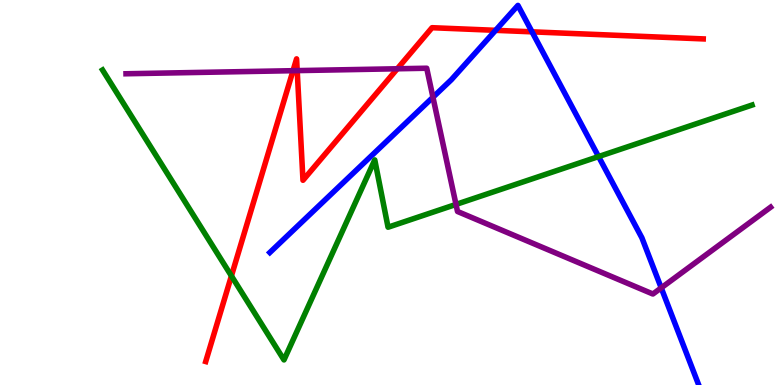[{'lines': ['blue', 'red'], 'intersections': [{'x': 6.39, 'y': 9.21}, {'x': 6.86, 'y': 9.17}]}, {'lines': ['green', 'red'], 'intersections': [{'x': 2.99, 'y': 2.83}]}, {'lines': ['purple', 'red'], 'intersections': [{'x': 3.78, 'y': 8.16}, {'x': 3.83, 'y': 8.17}, {'x': 5.13, 'y': 8.21}]}, {'lines': ['blue', 'green'], 'intersections': [{'x': 7.72, 'y': 5.93}]}, {'lines': ['blue', 'purple'], 'intersections': [{'x': 5.59, 'y': 7.47}, {'x': 8.53, 'y': 2.52}]}, {'lines': ['green', 'purple'], 'intersections': [{'x': 5.88, 'y': 4.69}]}]